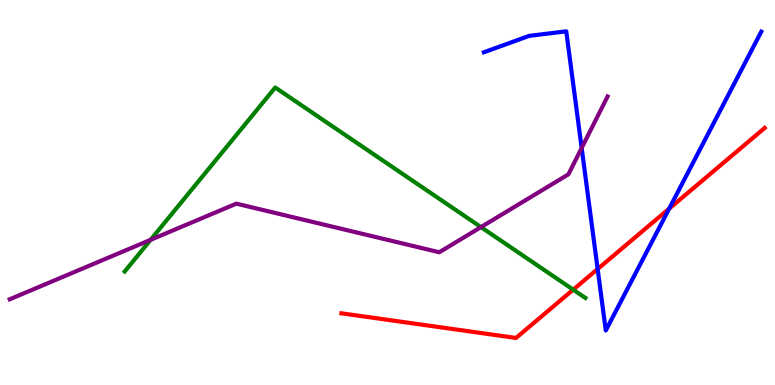[{'lines': ['blue', 'red'], 'intersections': [{'x': 7.71, 'y': 3.01}, {'x': 8.63, 'y': 4.58}]}, {'lines': ['green', 'red'], 'intersections': [{'x': 7.4, 'y': 2.48}]}, {'lines': ['purple', 'red'], 'intersections': []}, {'lines': ['blue', 'green'], 'intersections': []}, {'lines': ['blue', 'purple'], 'intersections': [{'x': 7.51, 'y': 6.16}]}, {'lines': ['green', 'purple'], 'intersections': [{'x': 1.94, 'y': 3.77}, {'x': 6.21, 'y': 4.1}]}]